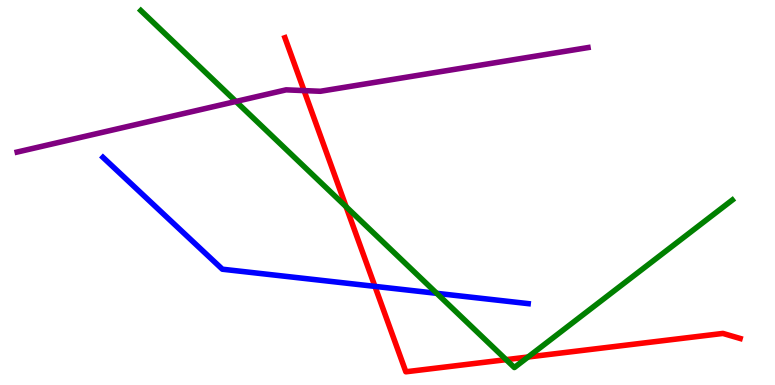[{'lines': ['blue', 'red'], 'intersections': [{'x': 4.84, 'y': 2.56}]}, {'lines': ['green', 'red'], 'intersections': [{'x': 4.47, 'y': 4.63}, {'x': 6.53, 'y': 0.658}, {'x': 6.81, 'y': 0.727}]}, {'lines': ['purple', 'red'], 'intersections': [{'x': 3.92, 'y': 7.65}]}, {'lines': ['blue', 'green'], 'intersections': [{'x': 5.64, 'y': 2.38}]}, {'lines': ['blue', 'purple'], 'intersections': []}, {'lines': ['green', 'purple'], 'intersections': [{'x': 3.04, 'y': 7.36}]}]